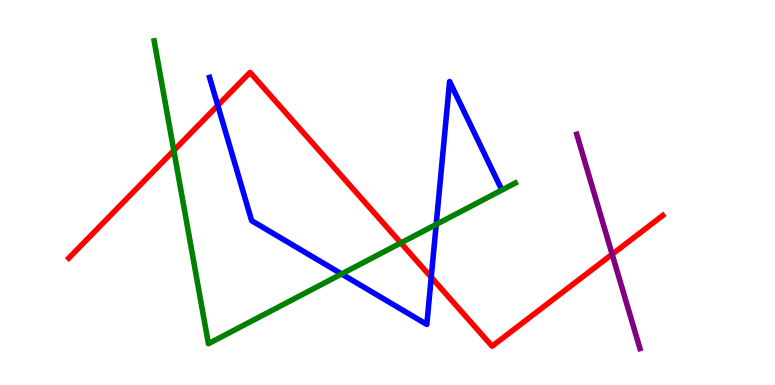[{'lines': ['blue', 'red'], 'intersections': [{'x': 2.81, 'y': 7.26}, {'x': 5.56, 'y': 2.8}]}, {'lines': ['green', 'red'], 'intersections': [{'x': 2.24, 'y': 6.09}, {'x': 5.17, 'y': 3.69}]}, {'lines': ['purple', 'red'], 'intersections': [{'x': 7.9, 'y': 3.4}]}, {'lines': ['blue', 'green'], 'intersections': [{'x': 4.41, 'y': 2.88}, {'x': 5.63, 'y': 4.17}]}, {'lines': ['blue', 'purple'], 'intersections': []}, {'lines': ['green', 'purple'], 'intersections': []}]